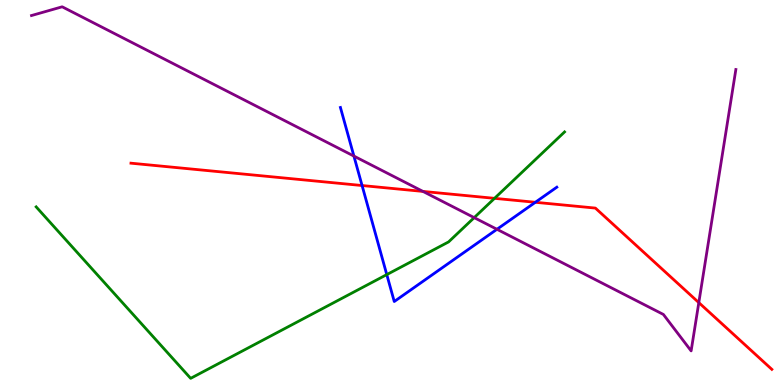[{'lines': ['blue', 'red'], 'intersections': [{'x': 4.67, 'y': 5.18}, {'x': 6.91, 'y': 4.75}]}, {'lines': ['green', 'red'], 'intersections': [{'x': 6.38, 'y': 4.85}]}, {'lines': ['purple', 'red'], 'intersections': [{'x': 5.46, 'y': 5.03}, {'x': 9.02, 'y': 2.14}]}, {'lines': ['blue', 'green'], 'intersections': [{'x': 4.99, 'y': 2.87}]}, {'lines': ['blue', 'purple'], 'intersections': [{'x': 4.57, 'y': 5.95}, {'x': 6.41, 'y': 4.04}]}, {'lines': ['green', 'purple'], 'intersections': [{'x': 6.12, 'y': 4.35}]}]